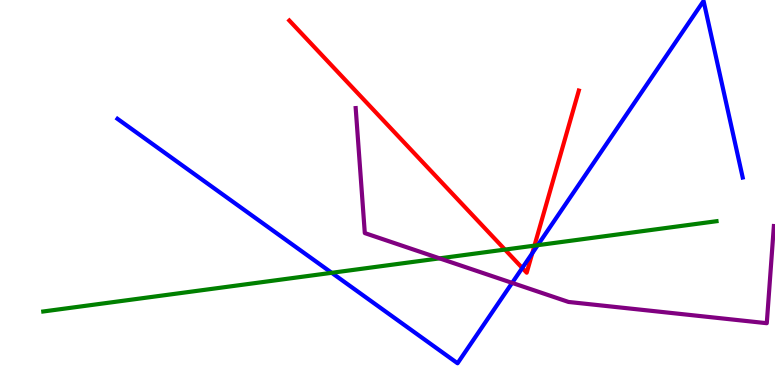[{'lines': ['blue', 'red'], 'intersections': [{'x': 6.74, 'y': 3.04}, {'x': 6.87, 'y': 3.42}]}, {'lines': ['green', 'red'], 'intersections': [{'x': 6.52, 'y': 3.52}, {'x': 6.9, 'y': 3.62}]}, {'lines': ['purple', 'red'], 'intersections': []}, {'lines': ['blue', 'green'], 'intersections': [{'x': 4.28, 'y': 2.91}, {'x': 6.94, 'y': 3.63}]}, {'lines': ['blue', 'purple'], 'intersections': [{'x': 6.61, 'y': 2.65}]}, {'lines': ['green', 'purple'], 'intersections': [{'x': 5.67, 'y': 3.29}]}]